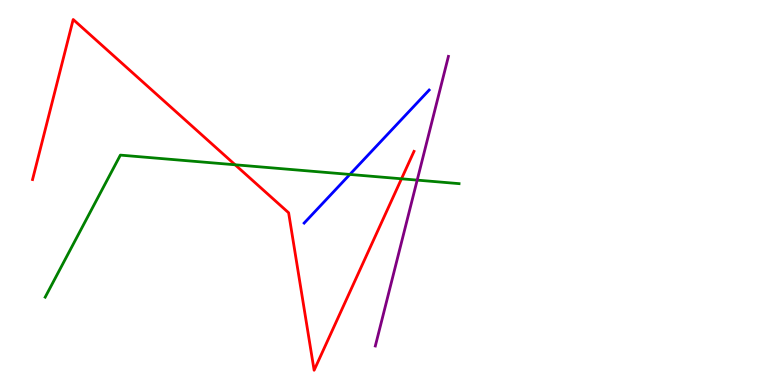[{'lines': ['blue', 'red'], 'intersections': []}, {'lines': ['green', 'red'], 'intersections': [{'x': 3.03, 'y': 5.72}, {'x': 5.18, 'y': 5.36}]}, {'lines': ['purple', 'red'], 'intersections': []}, {'lines': ['blue', 'green'], 'intersections': [{'x': 4.51, 'y': 5.47}]}, {'lines': ['blue', 'purple'], 'intersections': []}, {'lines': ['green', 'purple'], 'intersections': [{'x': 5.38, 'y': 5.32}]}]